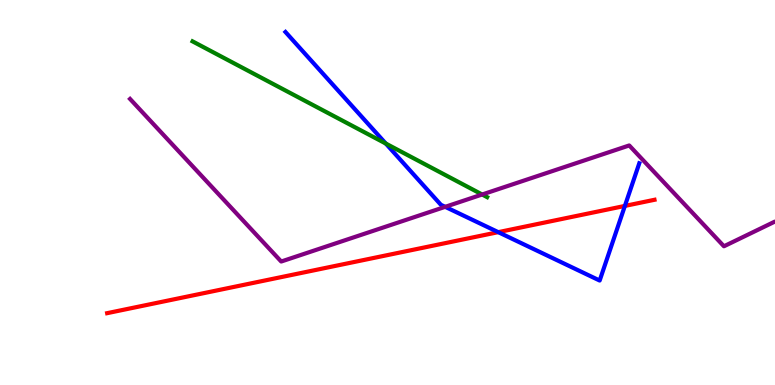[{'lines': ['blue', 'red'], 'intersections': [{'x': 6.43, 'y': 3.97}, {'x': 8.06, 'y': 4.65}]}, {'lines': ['green', 'red'], 'intersections': []}, {'lines': ['purple', 'red'], 'intersections': []}, {'lines': ['blue', 'green'], 'intersections': [{'x': 4.98, 'y': 6.27}]}, {'lines': ['blue', 'purple'], 'intersections': [{'x': 5.74, 'y': 4.63}]}, {'lines': ['green', 'purple'], 'intersections': [{'x': 6.22, 'y': 4.95}]}]